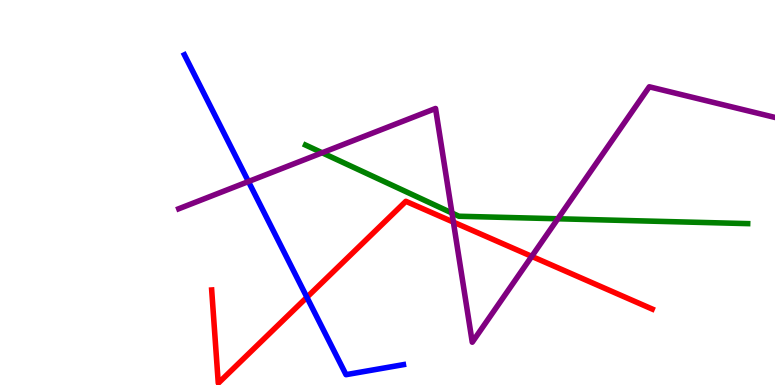[{'lines': ['blue', 'red'], 'intersections': [{'x': 3.96, 'y': 2.28}]}, {'lines': ['green', 'red'], 'intersections': []}, {'lines': ['purple', 'red'], 'intersections': [{'x': 5.85, 'y': 4.23}, {'x': 6.86, 'y': 3.34}]}, {'lines': ['blue', 'green'], 'intersections': []}, {'lines': ['blue', 'purple'], 'intersections': [{'x': 3.21, 'y': 5.28}]}, {'lines': ['green', 'purple'], 'intersections': [{'x': 4.16, 'y': 6.03}, {'x': 5.83, 'y': 4.47}, {'x': 7.2, 'y': 4.32}]}]